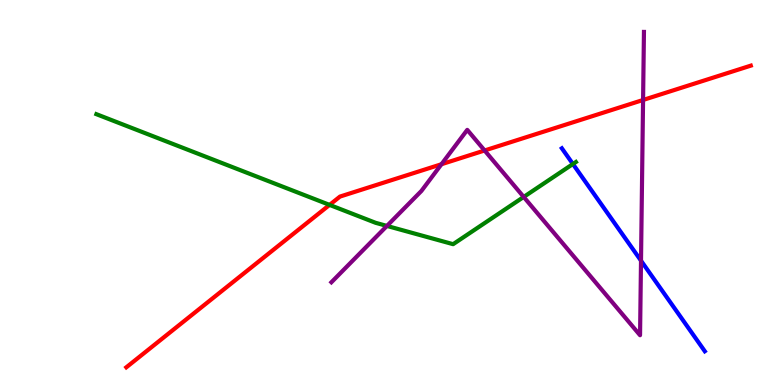[{'lines': ['blue', 'red'], 'intersections': []}, {'lines': ['green', 'red'], 'intersections': [{'x': 4.25, 'y': 4.68}]}, {'lines': ['purple', 'red'], 'intersections': [{'x': 5.7, 'y': 5.73}, {'x': 6.25, 'y': 6.09}, {'x': 8.3, 'y': 7.4}]}, {'lines': ['blue', 'green'], 'intersections': [{'x': 7.39, 'y': 5.74}]}, {'lines': ['blue', 'purple'], 'intersections': [{'x': 8.27, 'y': 3.23}]}, {'lines': ['green', 'purple'], 'intersections': [{'x': 4.99, 'y': 4.13}, {'x': 6.76, 'y': 4.88}]}]